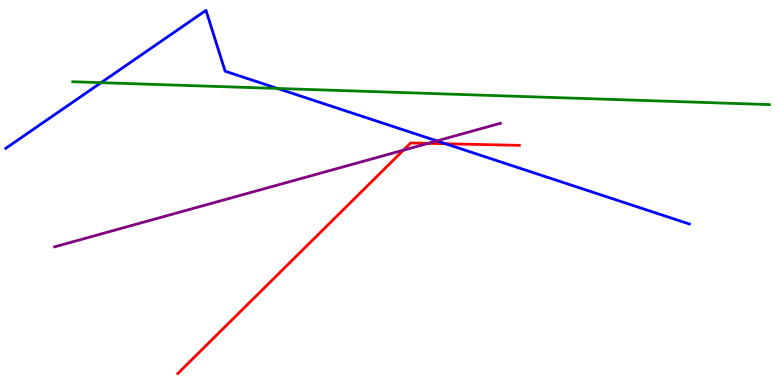[{'lines': ['blue', 'red'], 'intersections': [{'x': 5.75, 'y': 6.27}]}, {'lines': ['green', 'red'], 'intersections': []}, {'lines': ['purple', 'red'], 'intersections': [{'x': 5.21, 'y': 6.1}, {'x': 5.52, 'y': 6.28}]}, {'lines': ['blue', 'green'], 'intersections': [{'x': 1.3, 'y': 7.85}, {'x': 3.58, 'y': 7.7}]}, {'lines': ['blue', 'purple'], 'intersections': [{'x': 5.64, 'y': 6.34}]}, {'lines': ['green', 'purple'], 'intersections': []}]